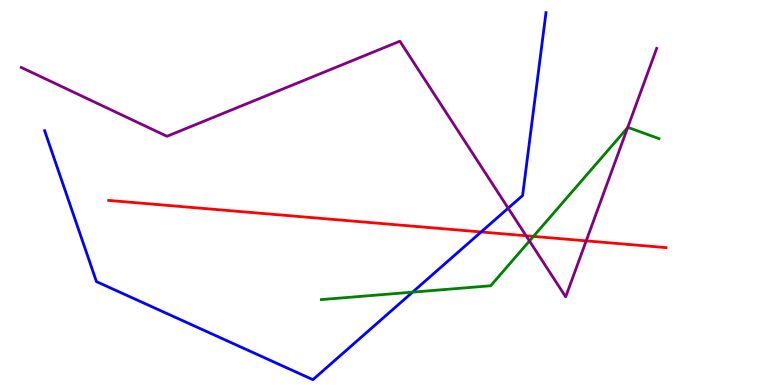[{'lines': ['blue', 'red'], 'intersections': [{'x': 6.21, 'y': 3.97}]}, {'lines': ['green', 'red'], 'intersections': [{'x': 6.88, 'y': 3.86}]}, {'lines': ['purple', 'red'], 'intersections': [{'x': 6.79, 'y': 3.88}, {'x': 7.56, 'y': 3.74}]}, {'lines': ['blue', 'green'], 'intersections': [{'x': 5.32, 'y': 2.41}]}, {'lines': ['blue', 'purple'], 'intersections': [{'x': 6.56, 'y': 4.59}]}, {'lines': ['green', 'purple'], 'intersections': [{'x': 6.83, 'y': 3.74}, {'x': 8.1, 'y': 6.69}]}]